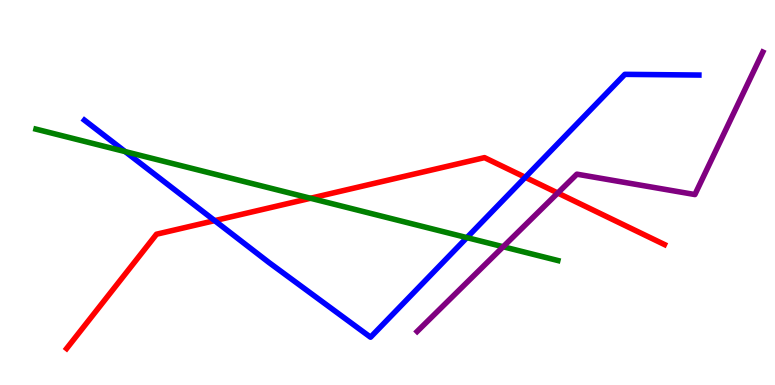[{'lines': ['blue', 'red'], 'intersections': [{'x': 2.77, 'y': 4.27}, {'x': 6.78, 'y': 5.39}]}, {'lines': ['green', 'red'], 'intersections': [{'x': 4.01, 'y': 4.85}]}, {'lines': ['purple', 'red'], 'intersections': [{'x': 7.2, 'y': 4.99}]}, {'lines': ['blue', 'green'], 'intersections': [{'x': 1.62, 'y': 6.06}, {'x': 6.02, 'y': 3.83}]}, {'lines': ['blue', 'purple'], 'intersections': []}, {'lines': ['green', 'purple'], 'intersections': [{'x': 6.49, 'y': 3.59}]}]